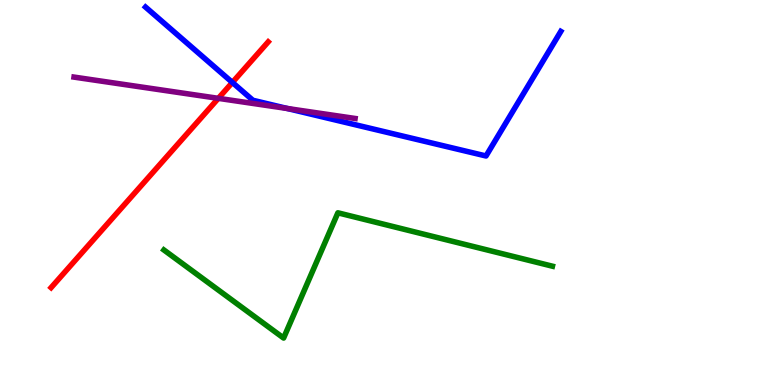[{'lines': ['blue', 'red'], 'intersections': [{'x': 3.0, 'y': 7.86}]}, {'lines': ['green', 'red'], 'intersections': []}, {'lines': ['purple', 'red'], 'intersections': [{'x': 2.82, 'y': 7.45}]}, {'lines': ['blue', 'green'], 'intersections': []}, {'lines': ['blue', 'purple'], 'intersections': [{'x': 3.71, 'y': 7.18}]}, {'lines': ['green', 'purple'], 'intersections': []}]